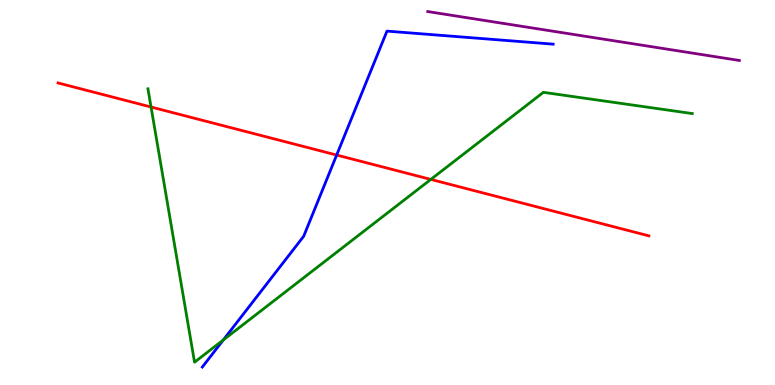[{'lines': ['blue', 'red'], 'intersections': [{'x': 4.34, 'y': 5.97}]}, {'lines': ['green', 'red'], 'intersections': [{'x': 1.95, 'y': 7.22}, {'x': 5.56, 'y': 5.34}]}, {'lines': ['purple', 'red'], 'intersections': []}, {'lines': ['blue', 'green'], 'intersections': [{'x': 2.88, 'y': 1.17}]}, {'lines': ['blue', 'purple'], 'intersections': []}, {'lines': ['green', 'purple'], 'intersections': []}]